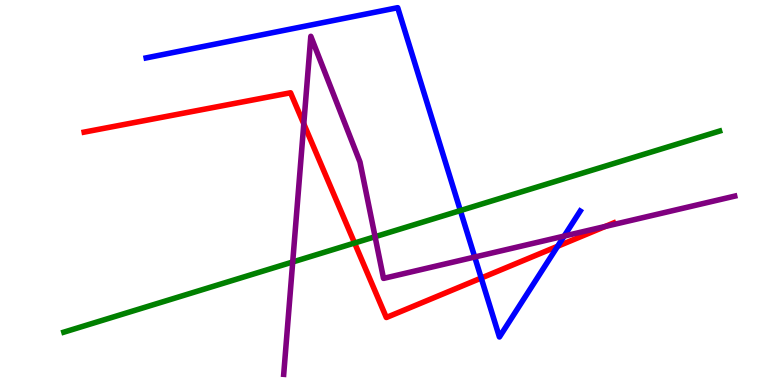[{'lines': ['blue', 'red'], 'intersections': [{'x': 6.21, 'y': 2.78}, {'x': 7.2, 'y': 3.6}]}, {'lines': ['green', 'red'], 'intersections': [{'x': 4.58, 'y': 3.69}]}, {'lines': ['purple', 'red'], 'intersections': [{'x': 3.92, 'y': 6.78}, {'x': 7.81, 'y': 4.12}]}, {'lines': ['blue', 'green'], 'intersections': [{'x': 5.94, 'y': 4.53}]}, {'lines': ['blue', 'purple'], 'intersections': [{'x': 6.13, 'y': 3.32}, {'x': 7.28, 'y': 3.87}]}, {'lines': ['green', 'purple'], 'intersections': [{'x': 3.78, 'y': 3.2}, {'x': 4.84, 'y': 3.85}]}]